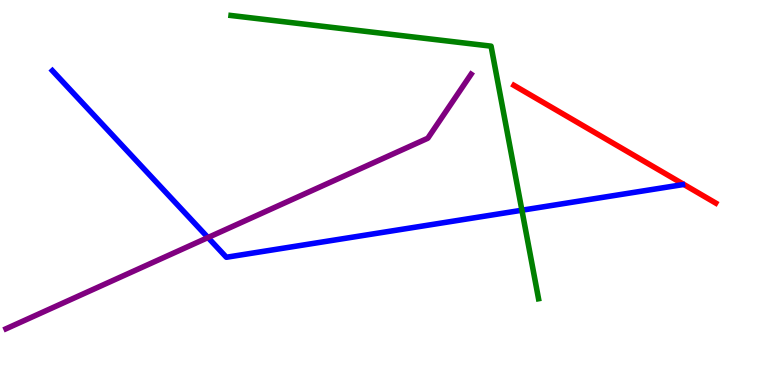[{'lines': ['blue', 'red'], 'intersections': []}, {'lines': ['green', 'red'], 'intersections': []}, {'lines': ['purple', 'red'], 'intersections': []}, {'lines': ['blue', 'green'], 'intersections': [{'x': 6.73, 'y': 4.54}]}, {'lines': ['blue', 'purple'], 'intersections': [{'x': 2.68, 'y': 3.83}]}, {'lines': ['green', 'purple'], 'intersections': []}]